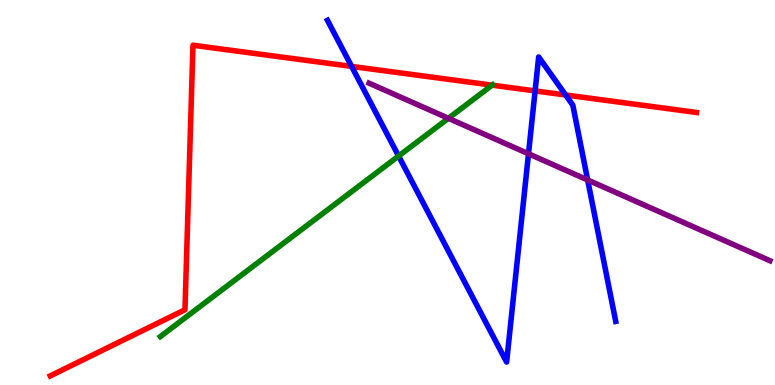[{'lines': ['blue', 'red'], 'intersections': [{'x': 4.54, 'y': 8.28}, {'x': 6.9, 'y': 7.64}, {'x': 7.3, 'y': 7.53}]}, {'lines': ['green', 'red'], 'intersections': [{'x': 6.35, 'y': 7.79}]}, {'lines': ['purple', 'red'], 'intersections': []}, {'lines': ['blue', 'green'], 'intersections': [{'x': 5.14, 'y': 5.95}]}, {'lines': ['blue', 'purple'], 'intersections': [{'x': 6.82, 'y': 6.01}, {'x': 7.58, 'y': 5.33}]}, {'lines': ['green', 'purple'], 'intersections': [{'x': 5.79, 'y': 6.93}]}]